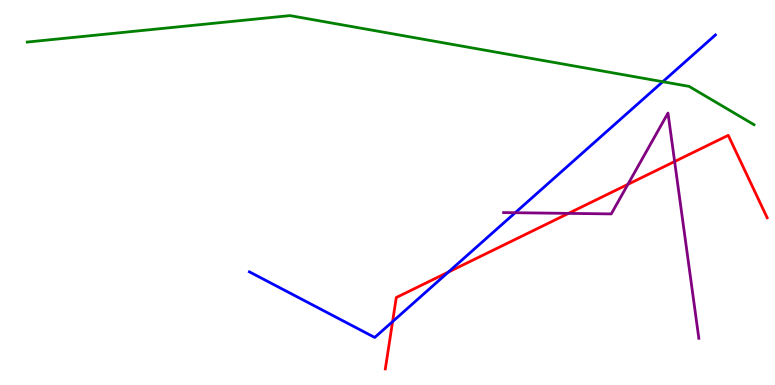[{'lines': ['blue', 'red'], 'intersections': [{'x': 5.07, 'y': 1.65}, {'x': 5.79, 'y': 2.93}]}, {'lines': ['green', 'red'], 'intersections': []}, {'lines': ['purple', 'red'], 'intersections': [{'x': 7.34, 'y': 4.46}, {'x': 8.1, 'y': 5.21}, {'x': 8.7, 'y': 5.8}]}, {'lines': ['blue', 'green'], 'intersections': [{'x': 8.55, 'y': 7.88}]}, {'lines': ['blue', 'purple'], 'intersections': [{'x': 6.65, 'y': 4.47}]}, {'lines': ['green', 'purple'], 'intersections': []}]